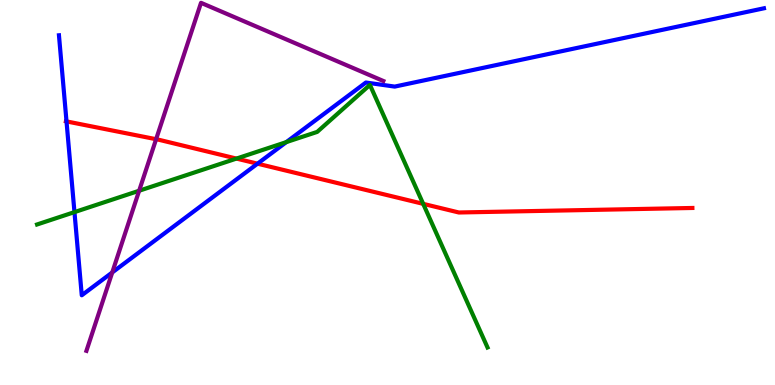[{'lines': ['blue', 'red'], 'intersections': [{'x': 0.858, 'y': 6.85}, {'x': 3.32, 'y': 5.75}]}, {'lines': ['green', 'red'], 'intersections': [{'x': 3.05, 'y': 5.88}, {'x': 5.46, 'y': 4.71}]}, {'lines': ['purple', 'red'], 'intersections': [{'x': 2.01, 'y': 6.38}]}, {'lines': ['blue', 'green'], 'intersections': [{'x': 0.961, 'y': 4.49}, {'x': 3.69, 'y': 6.31}]}, {'lines': ['blue', 'purple'], 'intersections': [{'x': 1.45, 'y': 2.92}]}, {'lines': ['green', 'purple'], 'intersections': [{'x': 1.8, 'y': 5.05}]}]